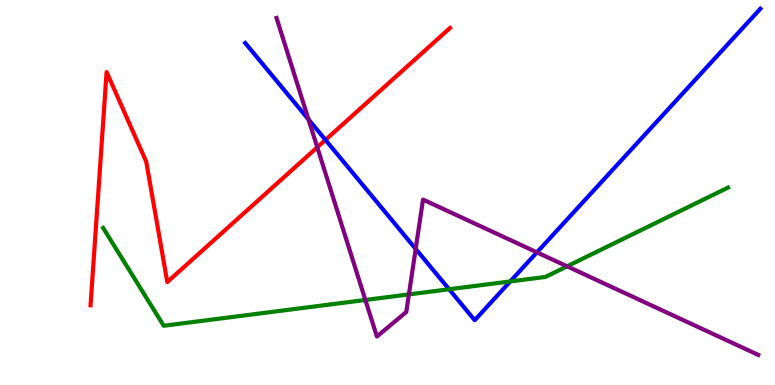[{'lines': ['blue', 'red'], 'intersections': [{'x': 4.2, 'y': 6.37}]}, {'lines': ['green', 'red'], 'intersections': []}, {'lines': ['purple', 'red'], 'intersections': [{'x': 4.09, 'y': 6.17}]}, {'lines': ['blue', 'green'], 'intersections': [{'x': 5.79, 'y': 2.49}, {'x': 6.58, 'y': 2.69}]}, {'lines': ['blue', 'purple'], 'intersections': [{'x': 3.98, 'y': 6.9}, {'x': 5.36, 'y': 3.54}, {'x': 6.93, 'y': 3.45}]}, {'lines': ['green', 'purple'], 'intersections': [{'x': 4.71, 'y': 2.21}, {'x': 5.28, 'y': 2.35}, {'x': 7.32, 'y': 3.08}]}]